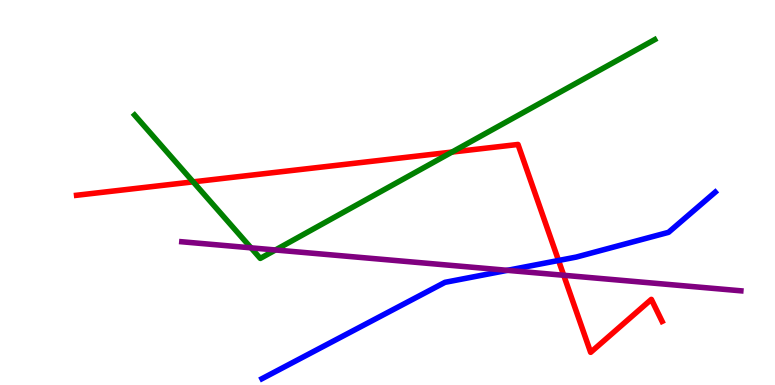[{'lines': ['blue', 'red'], 'intersections': [{'x': 7.21, 'y': 3.23}]}, {'lines': ['green', 'red'], 'intersections': [{'x': 2.49, 'y': 5.28}, {'x': 5.83, 'y': 6.05}]}, {'lines': ['purple', 'red'], 'intersections': [{'x': 7.27, 'y': 2.85}]}, {'lines': ['blue', 'green'], 'intersections': []}, {'lines': ['blue', 'purple'], 'intersections': [{'x': 6.55, 'y': 2.98}]}, {'lines': ['green', 'purple'], 'intersections': [{'x': 3.24, 'y': 3.56}, {'x': 3.55, 'y': 3.51}]}]